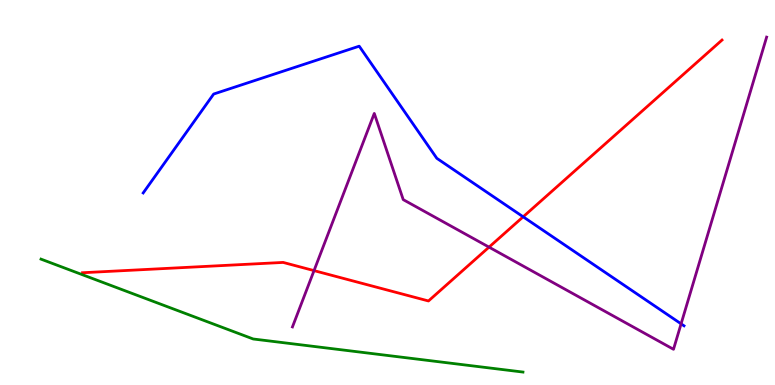[{'lines': ['blue', 'red'], 'intersections': [{'x': 6.75, 'y': 4.37}]}, {'lines': ['green', 'red'], 'intersections': []}, {'lines': ['purple', 'red'], 'intersections': [{'x': 4.05, 'y': 2.97}, {'x': 6.31, 'y': 3.58}]}, {'lines': ['blue', 'green'], 'intersections': []}, {'lines': ['blue', 'purple'], 'intersections': [{'x': 8.79, 'y': 1.59}]}, {'lines': ['green', 'purple'], 'intersections': []}]